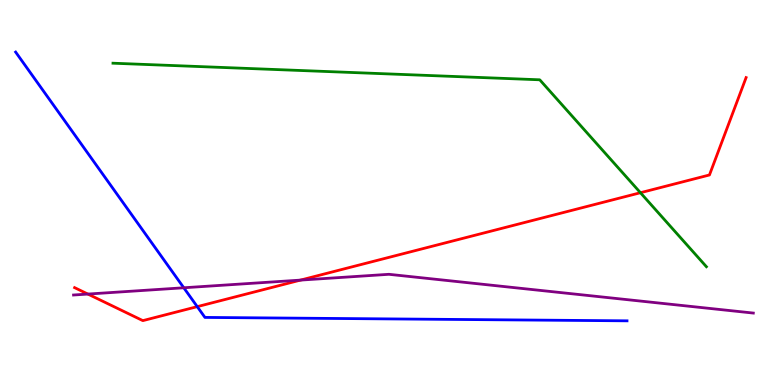[{'lines': ['blue', 'red'], 'intersections': [{'x': 2.55, 'y': 2.04}]}, {'lines': ['green', 'red'], 'intersections': [{'x': 8.26, 'y': 4.99}]}, {'lines': ['purple', 'red'], 'intersections': [{'x': 1.13, 'y': 2.36}, {'x': 3.88, 'y': 2.72}]}, {'lines': ['blue', 'green'], 'intersections': []}, {'lines': ['blue', 'purple'], 'intersections': [{'x': 2.37, 'y': 2.53}]}, {'lines': ['green', 'purple'], 'intersections': []}]